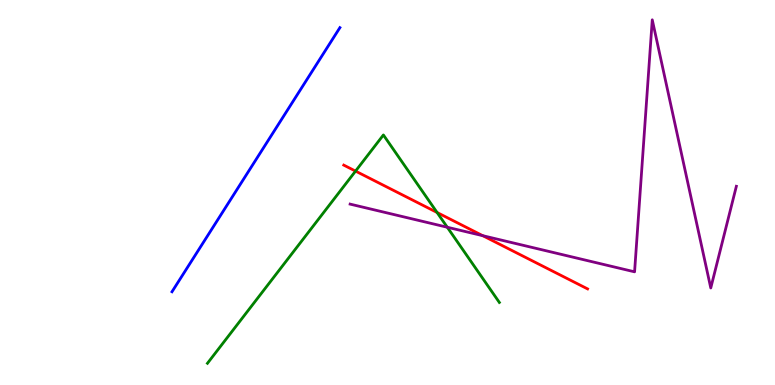[{'lines': ['blue', 'red'], 'intersections': []}, {'lines': ['green', 'red'], 'intersections': [{'x': 4.59, 'y': 5.56}, {'x': 5.64, 'y': 4.48}]}, {'lines': ['purple', 'red'], 'intersections': [{'x': 6.23, 'y': 3.88}]}, {'lines': ['blue', 'green'], 'intersections': []}, {'lines': ['blue', 'purple'], 'intersections': []}, {'lines': ['green', 'purple'], 'intersections': [{'x': 5.77, 'y': 4.1}]}]